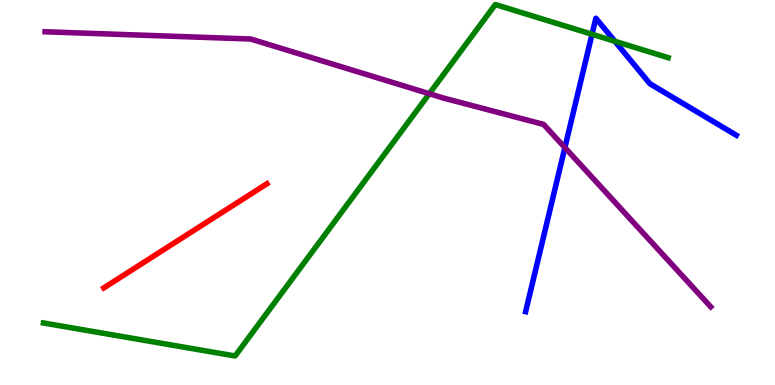[{'lines': ['blue', 'red'], 'intersections': []}, {'lines': ['green', 'red'], 'intersections': []}, {'lines': ['purple', 'red'], 'intersections': []}, {'lines': ['blue', 'green'], 'intersections': [{'x': 7.64, 'y': 9.11}, {'x': 7.93, 'y': 8.93}]}, {'lines': ['blue', 'purple'], 'intersections': [{'x': 7.29, 'y': 6.17}]}, {'lines': ['green', 'purple'], 'intersections': [{'x': 5.54, 'y': 7.57}]}]